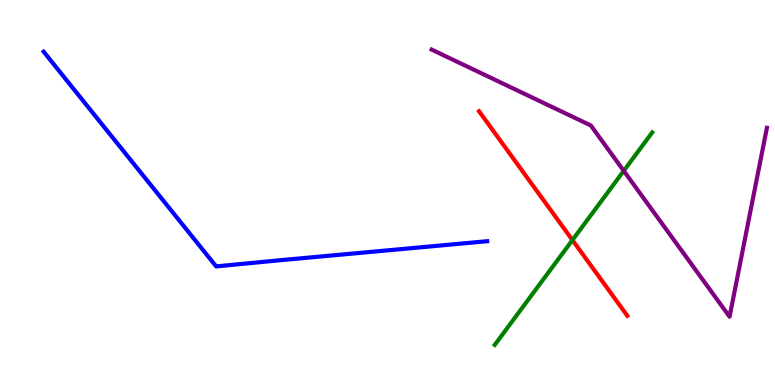[{'lines': ['blue', 'red'], 'intersections': []}, {'lines': ['green', 'red'], 'intersections': [{'x': 7.39, 'y': 3.76}]}, {'lines': ['purple', 'red'], 'intersections': []}, {'lines': ['blue', 'green'], 'intersections': []}, {'lines': ['blue', 'purple'], 'intersections': []}, {'lines': ['green', 'purple'], 'intersections': [{'x': 8.05, 'y': 5.56}]}]